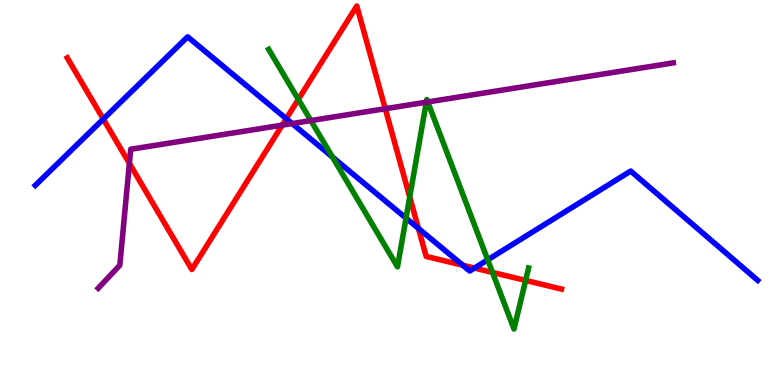[{'lines': ['blue', 'red'], 'intersections': [{'x': 1.33, 'y': 6.91}, {'x': 3.69, 'y': 6.92}, {'x': 5.4, 'y': 4.07}, {'x': 5.97, 'y': 3.11}, {'x': 6.12, 'y': 3.04}]}, {'lines': ['green', 'red'], 'intersections': [{'x': 3.85, 'y': 7.42}, {'x': 5.29, 'y': 4.88}, {'x': 6.36, 'y': 2.92}, {'x': 6.78, 'y': 2.72}]}, {'lines': ['purple', 'red'], 'intersections': [{'x': 1.67, 'y': 5.76}, {'x': 3.64, 'y': 6.75}, {'x': 4.97, 'y': 7.18}]}, {'lines': ['blue', 'green'], 'intersections': [{'x': 4.29, 'y': 5.92}, {'x': 5.24, 'y': 4.33}, {'x': 6.29, 'y': 3.25}]}, {'lines': ['blue', 'purple'], 'intersections': [{'x': 3.77, 'y': 6.79}]}, {'lines': ['green', 'purple'], 'intersections': [{'x': 4.01, 'y': 6.87}, {'x': 5.5, 'y': 7.35}, {'x': 5.52, 'y': 7.35}]}]